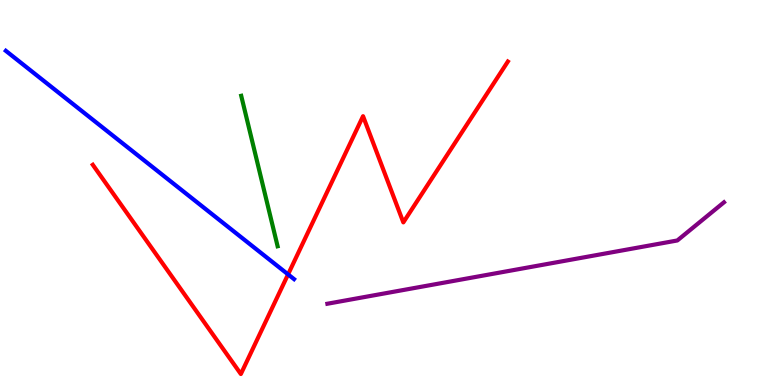[{'lines': ['blue', 'red'], 'intersections': [{'x': 3.72, 'y': 2.87}]}, {'lines': ['green', 'red'], 'intersections': []}, {'lines': ['purple', 'red'], 'intersections': []}, {'lines': ['blue', 'green'], 'intersections': []}, {'lines': ['blue', 'purple'], 'intersections': []}, {'lines': ['green', 'purple'], 'intersections': []}]